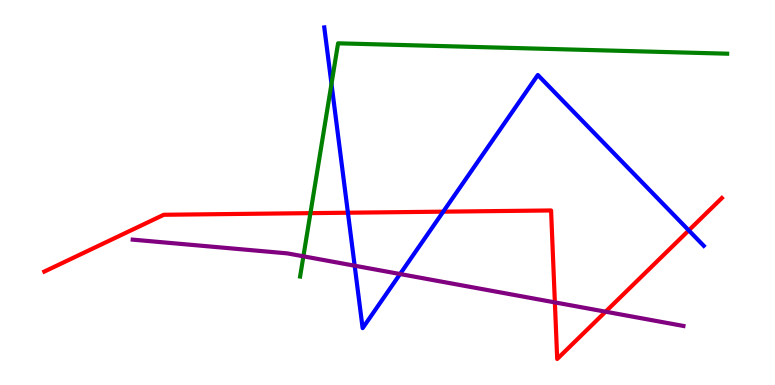[{'lines': ['blue', 'red'], 'intersections': [{'x': 4.49, 'y': 4.47}, {'x': 5.72, 'y': 4.5}, {'x': 8.89, 'y': 4.02}]}, {'lines': ['green', 'red'], 'intersections': [{'x': 4.01, 'y': 4.46}]}, {'lines': ['purple', 'red'], 'intersections': [{'x': 7.16, 'y': 2.15}, {'x': 7.81, 'y': 1.9}]}, {'lines': ['blue', 'green'], 'intersections': [{'x': 4.28, 'y': 7.82}]}, {'lines': ['blue', 'purple'], 'intersections': [{'x': 4.58, 'y': 3.1}, {'x': 5.16, 'y': 2.88}]}, {'lines': ['green', 'purple'], 'intersections': [{'x': 3.91, 'y': 3.34}]}]